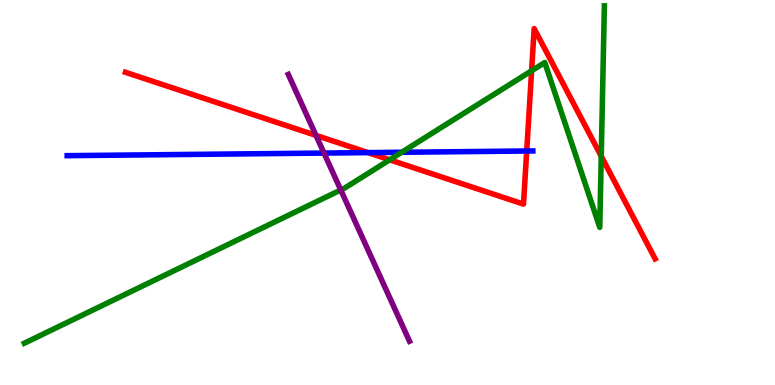[{'lines': ['blue', 'red'], 'intersections': [{'x': 4.75, 'y': 6.04}, {'x': 6.8, 'y': 6.08}]}, {'lines': ['green', 'red'], 'intersections': [{'x': 5.03, 'y': 5.85}, {'x': 6.86, 'y': 8.16}, {'x': 7.76, 'y': 5.94}]}, {'lines': ['purple', 'red'], 'intersections': [{'x': 4.08, 'y': 6.48}]}, {'lines': ['blue', 'green'], 'intersections': [{'x': 5.18, 'y': 6.04}]}, {'lines': ['blue', 'purple'], 'intersections': [{'x': 4.18, 'y': 6.02}]}, {'lines': ['green', 'purple'], 'intersections': [{'x': 4.4, 'y': 5.07}]}]